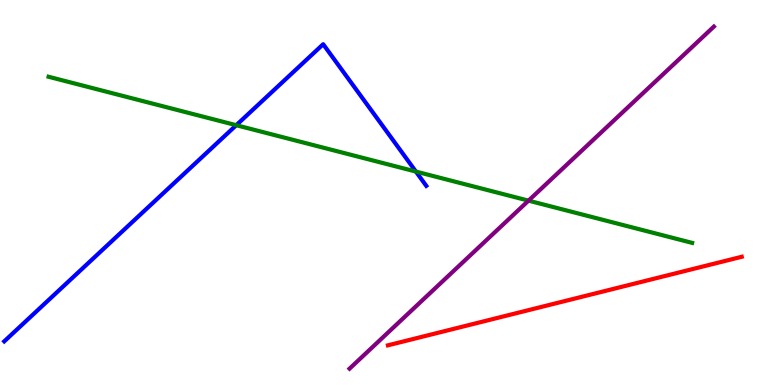[{'lines': ['blue', 'red'], 'intersections': []}, {'lines': ['green', 'red'], 'intersections': []}, {'lines': ['purple', 'red'], 'intersections': []}, {'lines': ['blue', 'green'], 'intersections': [{'x': 3.05, 'y': 6.75}, {'x': 5.37, 'y': 5.54}]}, {'lines': ['blue', 'purple'], 'intersections': []}, {'lines': ['green', 'purple'], 'intersections': [{'x': 6.82, 'y': 4.79}]}]